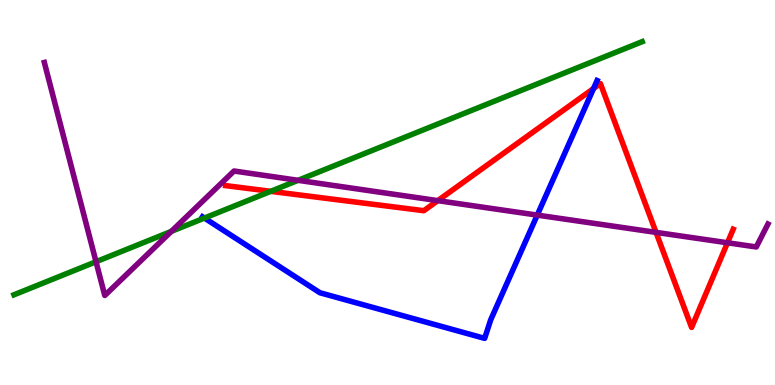[{'lines': ['blue', 'red'], 'intersections': [{'x': 7.66, 'y': 7.7}]}, {'lines': ['green', 'red'], 'intersections': [{'x': 3.49, 'y': 5.03}]}, {'lines': ['purple', 'red'], 'intersections': [{'x': 5.65, 'y': 4.79}, {'x': 8.47, 'y': 3.96}, {'x': 9.39, 'y': 3.69}]}, {'lines': ['blue', 'green'], 'intersections': [{'x': 2.64, 'y': 4.34}]}, {'lines': ['blue', 'purple'], 'intersections': [{'x': 6.93, 'y': 4.41}]}, {'lines': ['green', 'purple'], 'intersections': [{'x': 1.24, 'y': 3.2}, {'x': 2.21, 'y': 3.99}, {'x': 3.85, 'y': 5.32}]}]